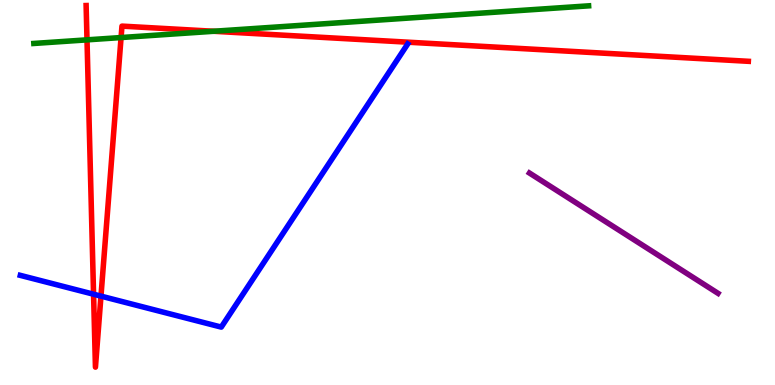[{'lines': ['blue', 'red'], 'intersections': [{'x': 1.21, 'y': 2.36}, {'x': 1.3, 'y': 2.31}]}, {'lines': ['green', 'red'], 'intersections': [{'x': 1.12, 'y': 8.96}, {'x': 1.56, 'y': 9.02}, {'x': 2.76, 'y': 9.19}]}, {'lines': ['purple', 'red'], 'intersections': []}, {'lines': ['blue', 'green'], 'intersections': []}, {'lines': ['blue', 'purple'], 'intersections': []}, {'lines': ['green', 'purple'], 'intersections': []}]